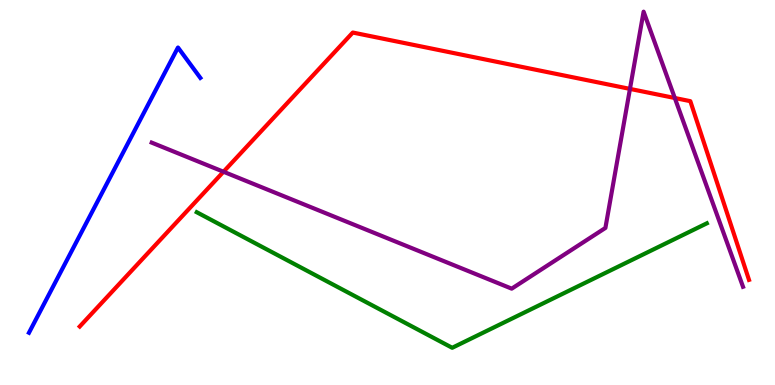[{'lines': ['blue', 'red'], 'intersections': []}, {'lines': ['green', 'red'], 'intersections': []}, {'lines': ['purple', 'red'], 'intersections': [{'x': 2.88, 'y': 5.54}, {'x': 8.13, 'y': 7.69}, {'x': 8.71, 'y': 7.45}]}, {'lines': ['blue', 'green'], 'intersections': []}, {'lines': ['blue', 'purple'], 'intersections': []}, {'lines': ['green', 'purple'], 'intersections': []}]